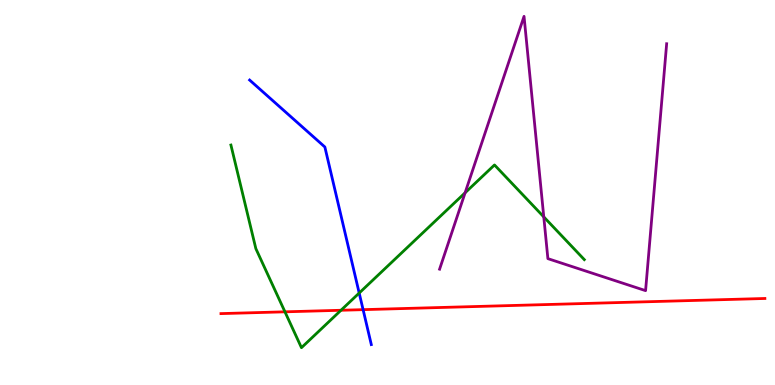[{'lines': ['blue', 'red'], 'intersections': [{'x': 4.69, 'y': 1.96}]}, {'lines': ['green', 'red'], 'intersections': [{'x': 3.68, 'y': 1.9}, {'x': 4.4, 'y': 1.94}]}, {'lines': ['purple', 'red'], 'intersections': []}, {'lines': ['blue', 'green'], 'intersections': [{'x': 4.63, 'y': 2.39}]}, {'lines': ['blue', 'purple'], 'intersections': []}, {'lines': ['green', 'purple'], 'intersections': [{'x': 6.0, 'y': 4.99}, {'x': 7.02, 'y': 4.37}]}]